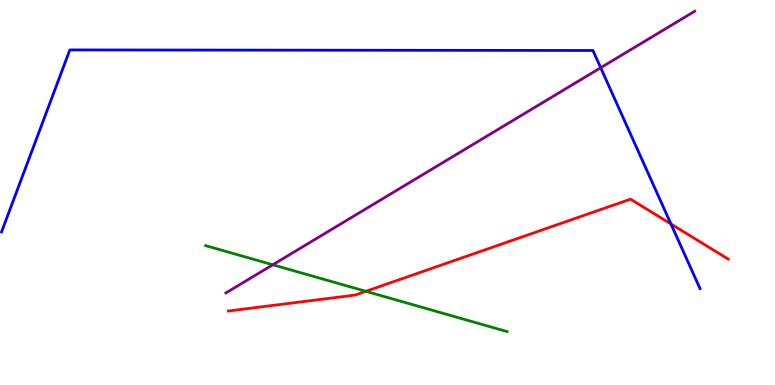[{'lines': ['blue', 'red'], 'intersections': [{'x': 8.66, 'y': 4.18}]}, {'lines': ['green', 'red'], 'intersections': [{'x': 4.72, 'y': 2.43}]}, {'lines': ['purple', 'red'], 'intersections': []}, {'lines': ['blue', 'green'], 'intersections': []}, {'lines': ['blue', 'purple'], 'intersections': [{'x': 7.75, 'y': 8.24}]}, {'lines': ['green', 'purple'], 'intersections': [{'x': 3.52, 'y': 3.12}]}]